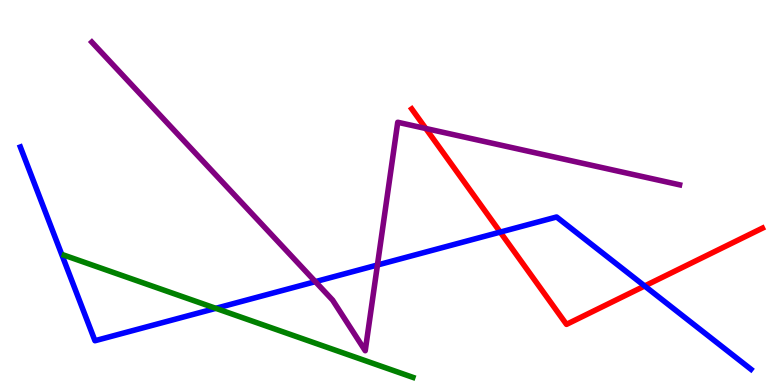[{'lines': ['blue', 'red'], 'intersections': [{'x': 6.45, 'y': 3.97}, {'x': 8.32, 'y': 2.57}]}, {'lines': ['green', 'red'], 'intersections': []}, {'lines': ['purple', 'red'], 'intersections': [{'x': 5.49, 'y': 6.66}]}, {'lines': ['blue', 'green'], 'intersections': [{'x': 2.78, 'y': 1.99}]}, {'lines': ['blue', 'purple'], 'intersections': [{'x': 4.07, 'y': 2.68}, {'x': 4.87, 'y': 3.12}]}, {'lines': ['green', 'purple'], 'intersections': []}]